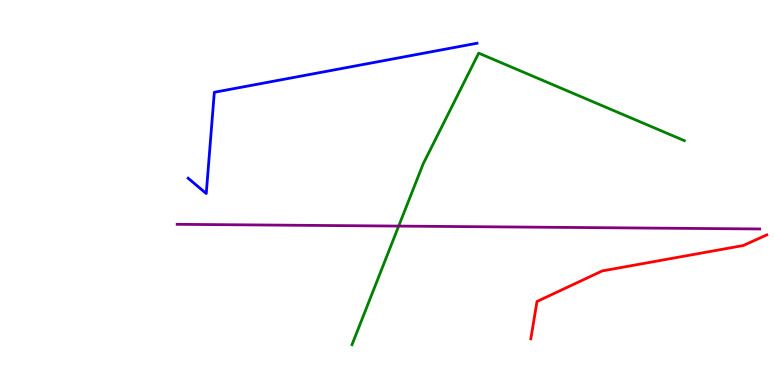[{'lines': ['blue', 'red'], 'intersections': []}, {'lines': ['green', 'red'], 'intersections': []}, {'lines': ['purple', 'red'], 'intersections': []}, {'lines': ['blue', 'green'], 'intersections': []}, {'lines': ['blue', 'purple'], 'intersections': []}, {'lines': ['green', 'purple'], 'intersections': [{'x': 5.14, 'y': 4.13}]}]